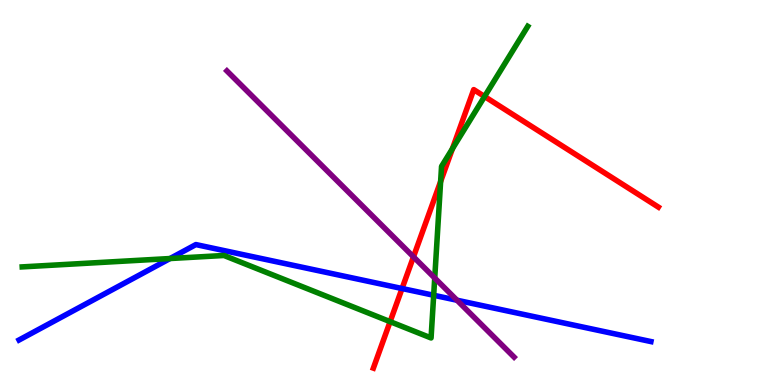[{'lines': ['blue', 'red'], 'intersections': [{'x': 5.19, 'y': 2.51}]}, {'lines': ['green', 'red'], 'intersections': [{'x': 5.03, 'y': 1.65}, {'x': 5.69, 'y': 5.29}, {'x': 5.84, 'y': 6.14}, {'x': 6.25, 'y': 7.49}]}, {'lines': ['purple', 'red'], 'intersections': [{'x': 5.34, 'y': 3.33}]}, {'lines': ['blue', 'green'], 'intersections': [{'x': 2.19, 'y': 3.28}, {'x': 5.6, 'y': 2.33}]}, {'lines': ['blue', 'purple'], 'intersections': [{'x': 5.9, 'y': 2.2}]}, {'lines': ['green', 'purple'], 'intersections': [{'x': 5.61, 'y': 2.78}]}]